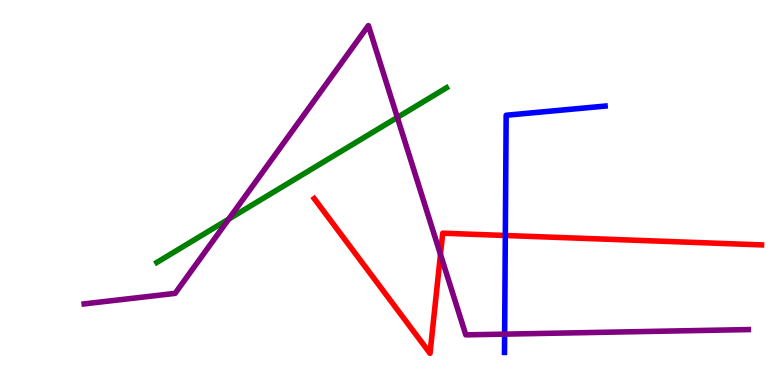[{'lines': ['blue', 'red'], 'intersections': [{'x': 6.52, 'y': 3.88}]}, {'lines': ['green', 'red'], 'intersections': []}, {'lines': ['purple', 'red'], 'intersections': [{'x': 5.68, 'y': 3.39}]}, {'lines': ['blue', 'green'], 'intersections': []}, {'lines': ['blue', 'purple'], 'intersections': [{'x': 6.51, 'y': 1.32}]}, {'lines': ['green', 'purple'], 'intersections': [{'x': 2.95, 'y': 4.31}, {'x': 5.13, 'y': 6.95}]}]